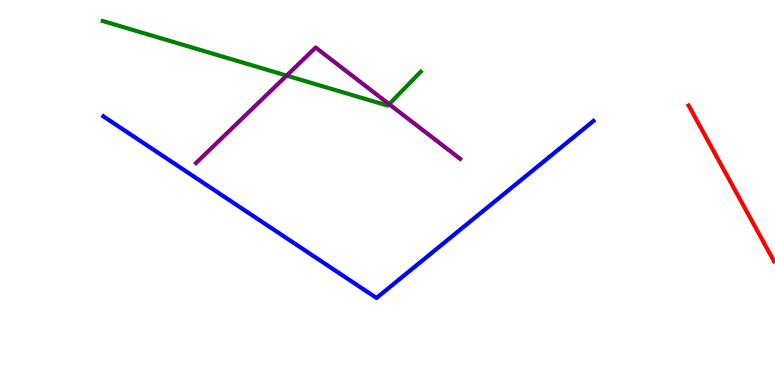[{'lines': ['blue', 'red'], 'intersections': []}, {'lines': ['green', 'red'], 'intersections': []}, {'lines': ['purple', 'red'], 'intersections': []}, {'lines': ['blue', 'green'], 'intersections': []}, {'lines': ['blue', 'purple'], 'intersections': []}, {'lines': ['green', 'purple'], 'intersections': [{'x': 3.7, 'y': 8.04}, {'x': 5.02, 'y': 7.29}]}]